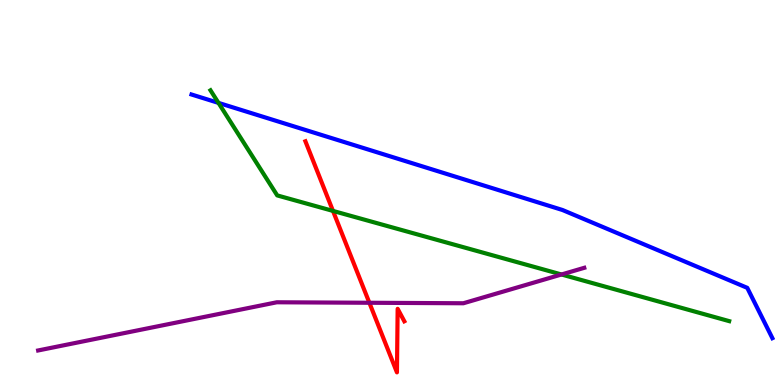[{'lines': ['blue', 'red'], 'intersections': []}, {'lines': ['green', 'red'], 'intersections': [{'x': 4.3, 'y': 4.52}]}, {'lines': ['purple', 'red'], 'intersections': [{'x': 4.77, 'y': 2.14}]}, {'lines': ['blue', 'green'], 'intersections': [{'x': 2.82, 'y': 7.33}]}, {'lines': ['blue', 'purple'], 'intersections': []}, {'lines': ['green', 'purple'], 'intersections': [{'x': 7.25, 'y': 2.87}]}]